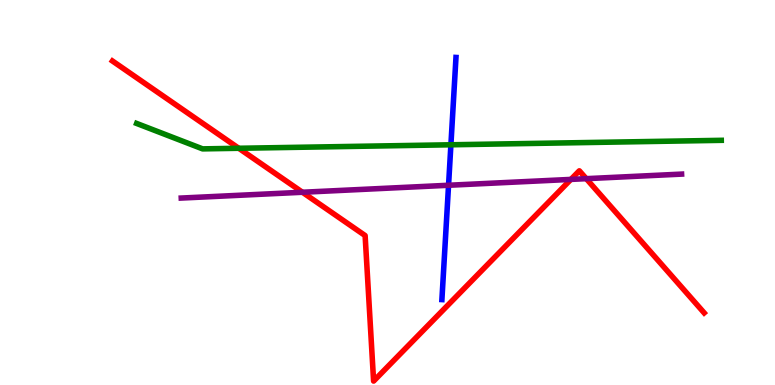[{'lines': ['blue', 'red'], 'intersections': []}, {'lines': ['green', 'red'], 'intersections': [{'x': 3.08, 'y': 6.15}]}, {'lines': ['purple', 'red'], 'intersections': [{'x': 3.9, 'y': 5.01}, {'x': 7.37, 'y': 5.34}, {'x': 7.56, 'y': 5.36}]}, {'lines': ['blue', 'green'], 'intersections': [{'x': 5.82, 'y': 6.24}]}, {'lines': ['blue', 'purple'], 'intersections': [{'x': 5.79, 'y': 5.19}]}, {'lines': ['green', 'purple'], 'intersections': []}]